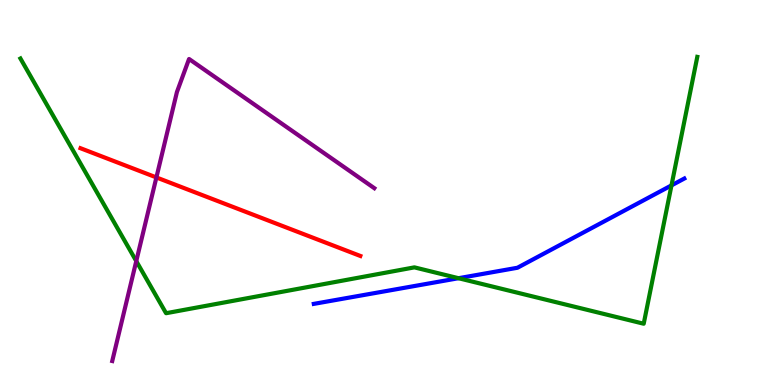[{'lines': ['blue', 'red'], 'intersections': []}, {'lines': ['green', 'red'], 'intersections': []}, {'lines': ['purple', 'red'], 'intersections': [{'x': 2.02, 'y': 5.39}]}, {'lines': ['blue', 'green'], 'intersections': [{'x': 5.92, 'y': 2.77}, {'x': 8.66, 'y': 5.18}]}, {'lines': ['blue', 'purple'], 'intersections': []}, {'lines': ['green', 'purple'], 'intersections': [{'x': 1.76, 'y': 3.22}]}]